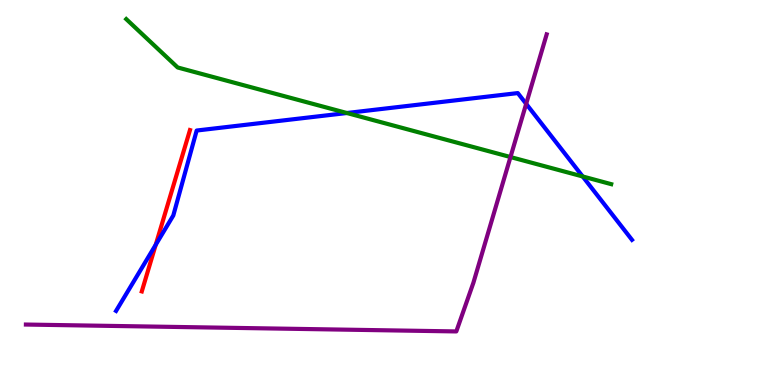[{'lines': ['blue', 'red'], 'intersections': [{'x': 2.01, 'y': 3.64}]}, {'lines': ['green', 'red'], 'intersections': []}, {'lines': ['purple', 'red'], 'intersections': []}, {'lines': ['blue', 'green'], 'intersections': [{'x': 4.48, 'y': 7.06}, {'x': 7.52, 'y': 5.42}]}, {'lines': ['blue', 'purple'], 'intersections': [{'x': 6.79, 'y': 7.3}]}, {'lines': ['green', 'purple'], 'intersections': [{'x': 6.59, 'y': 5.92}]}]